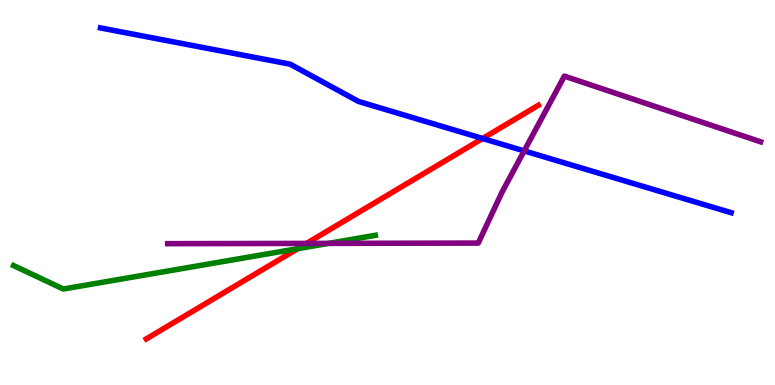[{'lines': ['blue', 'red'], 'intersections': [{'x': 6.23, 'y': 6.4}]}, {'lines': ['green', 'red'], 'intersections': [{'x': 3.84, 'y': 3.54}]}, {'lines': ['purple', 'red'], 'intersections': [{'x': 3.96, 'y': 3.68}]}, {'lines': ['blue', 'green'], 'intersections': []}, {'lines': ['blue', 'purple'], 'intersections': [{'x': 6.76, 'y': 6.08}]}, {'lines': ['green', 'purple'], 'intersections': [{'x': 4.24, 'y': 3.68}]}]